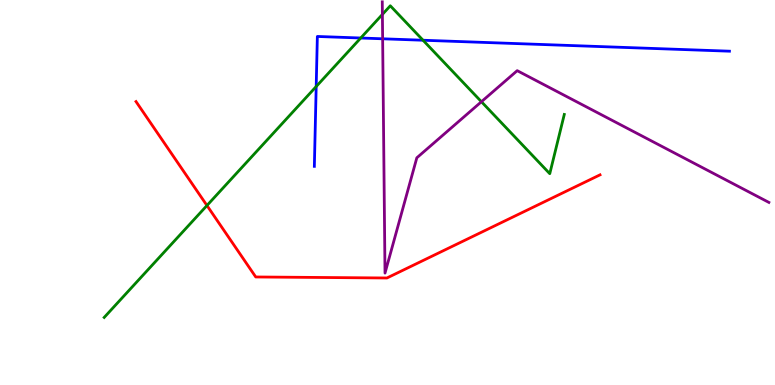[{'lines': ['blue', 'red'], 'intersections': []}, {'lines': ['green', 'red'], 'intersections': [{'x': 2.67, 'y': 4.66}]}, {'lines': ['purple', 'red'], 'intersections': []}, {'lines': ['blue', 'green'], 'intersections': [{'x': 4.08, 'y': 7.75}, {'x': 4.65, 'y': 9.01}, {'x': 5.46, 'y': 8.95}]}, {'lines': ['blue', 'purple'], 'intersections': [{'x': 4.94, 'y': 8.99}]}, {'lines': ['green', 'purple'], 'intersections': [{'x': 4.93, 'y': 9.63}, {'x': 6.21, 'y': 7.36}]}]